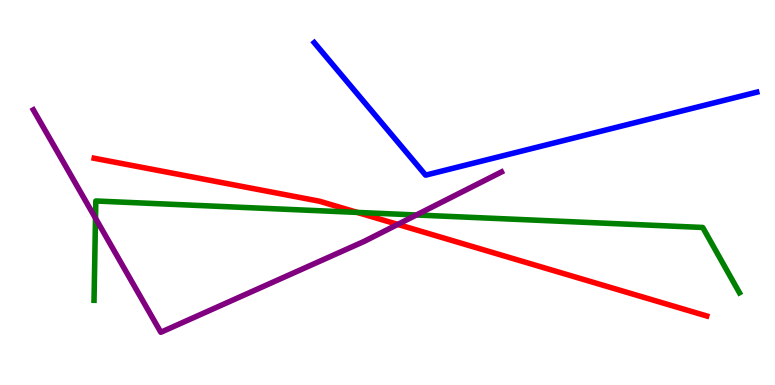[{'lines': ['blue', 'red'], 'intersections': []}, {'lines': ['green', 'red'], 'intersections': [{'x': 4.61, 'y': 4.48}]}, {'lines': ['purple', 'red'], 'intersections': [{'x': 5.13, 'y': 4.17}]}, {'lines': ['blue', 'green'], 'intersections': []}, {'lines': ['blue', 'purple'], 'intersections': []}, {'lines': ['green', 'purple'], 'intersections': [{'x': 1.23, 'y': 4.33}, {'x': 5.37, 'y': 4.42}]}]